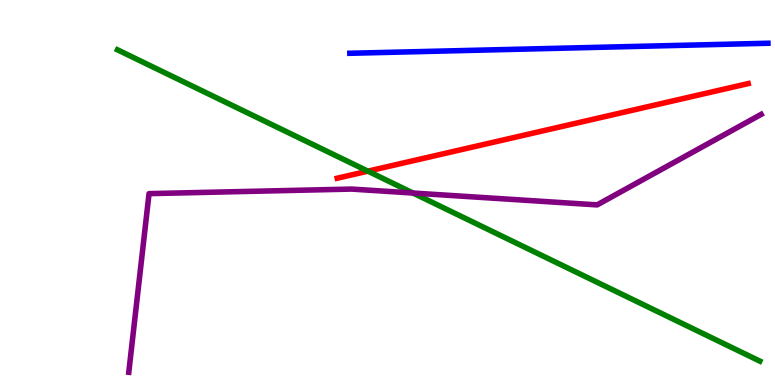[{'lines': ['blue', 'red'], 'intersections': []}, {'lines': ['green', 'red'], 'intersections': [{'x': 4.75, 'y': 5.55}]}, {'lines': ['purple', 'red'], 'intersections': []}, {'lines': ['blue', 'green'], 'intersections': []}, {'lines': ['blue', 'purple'], 'intersections': []}, {'lines': ['green', 'purple'], 'intersections': [{'x': 5.33, 'y': 4.99}]}]